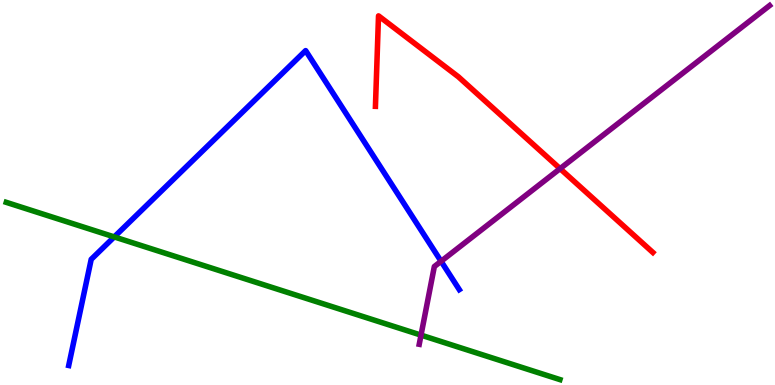[{'lines': ['blue', 'red'], 'intersections': []}, {'lines': ['green', 'red'], 'intersections': []}, {'lines': ['purple', 'red'], 'intersections': [{'x': 7.23, 'y': 5.62}]}, {'lines': ['blue', 'green'], 'intersections': [{'x': 1.47, 'y': 3.85}]}, {'lines': ['blue', 'purple'], 'intersections': [{'x': 5.69, 'y': 3.21}]}, {'lines': ['green', 'purple'], 'intersections': [{'x': 5.43, 'y': 1.3}]}]